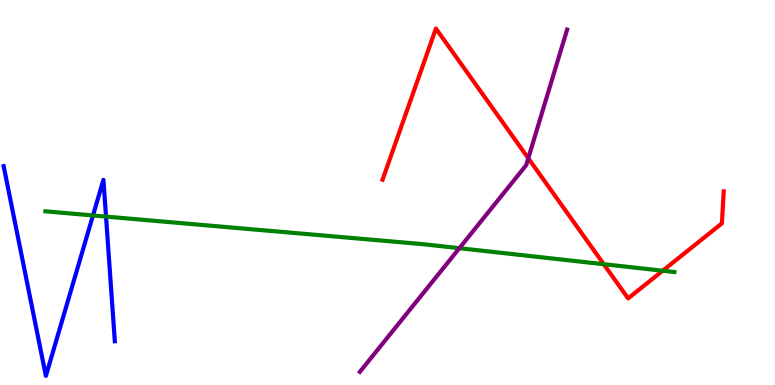[{'lines': ['blue', 'red'], 'intersections': []}, {'lines': ['green', 'red'], 'intersections': [{'x': 7.79, 'y': 3.14}, {'x': 8.55, 'y': 2.97}]}, {'lines': ['purple', 'red'], 'intersections': [{'x': 6.82, 'y': 5.89}]}, {'lines': ['blue', 'green'], 'intersections': [{'x': 1.2, 'y': 4.4}, {'x': 1.37, 'y': 4.37}]}, {'lines': ['blue', 'purple'], 'intersections': []}, {'lines': ['green', 'purple'], 'intersections': [{'x': 5.93, 'y': 3.55}]}]